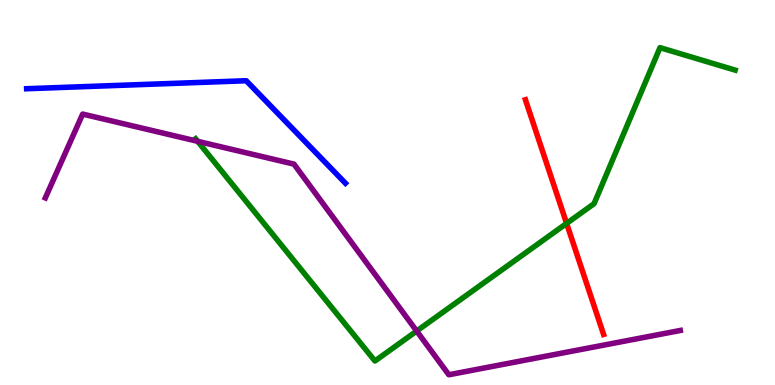[{'lines': ['blue', 'red'], 'intersections': []}, {'lines': ['green', 'red'], 'intersections': [{'x': 7.31, 'y': 4.2}]}, {'lines': ['purple', 'red'], 'intersections': []}, {'lines': ['blue', 'green'], 'intersections': []}, {'lines': ['blue', 'purple'], 'intersections': []}, {'lines': ['green', 'purple'], 'intersections': [{'x': 2.55, 'y': 6.33}, {'x': 5.38, 'y': 1.4}]}]